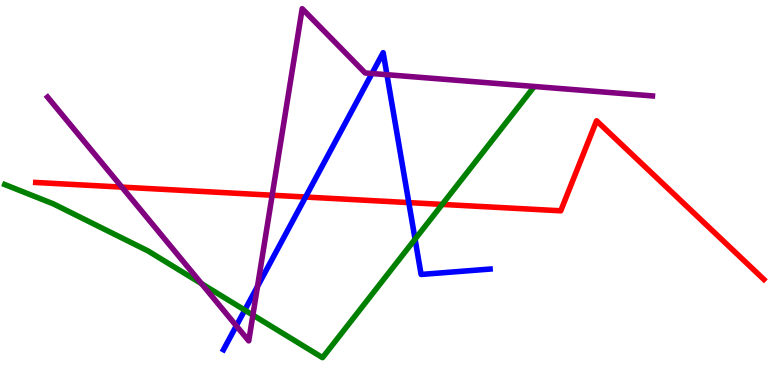[{'lines': ['blue', 'red'], 'intersections': [{'x': 3.94, 'y': 4.88}, {'x': 5.28, 'y': 4.74}]}, {'lines': ['green', 'red'], 'intersections': [{'x': 5.71, 'y': 4.69}]}, {'lines': ['purple', 'red'], 'intersections': [{'x': 1.57, 'y': 5.14}, {'x': 3.51, 'y': 4.93}]}, {'lines': ['blue', 'green'], 'intersections': [{'x': 3.16, 'y': 1.95}, {'x': 5.36, 'y': 3.79}]}, {'lines': ['blue', 'purple'], 'intersections': [{'x': 3.05, 'y': 1.54}, {'x': 3.32, 'y': 2.56}, {'x': 4.8, 'y': 8.09}, {'x': 4.99, 'y': 8.06}]}, {'lines': ['green', 'purple'], 'intersections': [{'x': 2.6, 'y': 2.63}, {'x': 3.26, 'y': 1.82}]}]